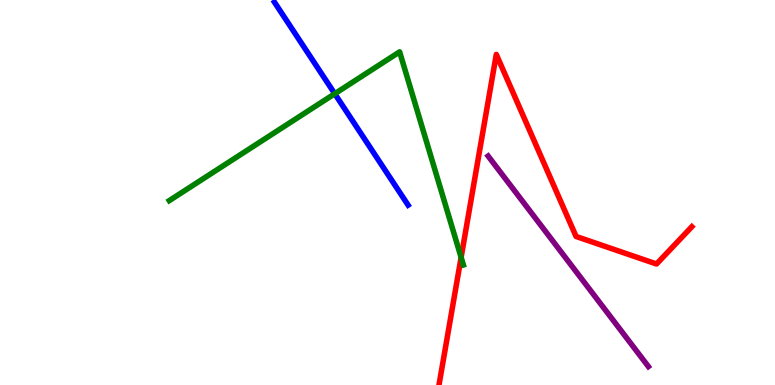[{'lines': ['blue', 'red'], 'intersections': []}, {'lines': ['green', 'red'], 'intersections': [{'x': 5.95, 'y': 3.32}]}, {'lines': ['purple', 'red'], 'intersections': []}, {'lines': ['blue', 'green'], 'intersections': [{'x': 4.32, 'y': 7.57}]}, {'lines': ['blue', 'purple'], 'intersections': []}, {'lines': ['green', 'purple'], 'intersections': []}]